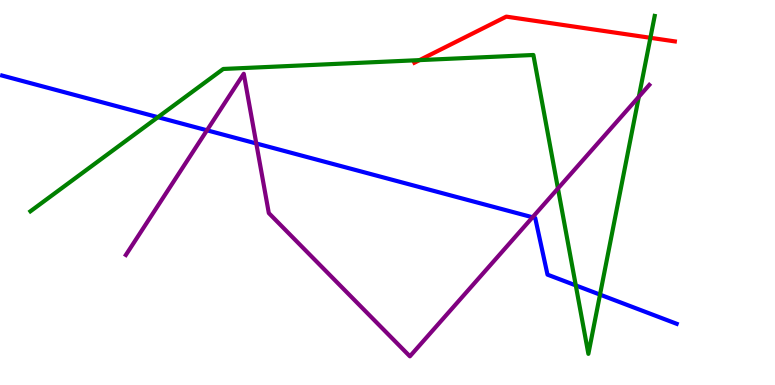[{'lines': ['blue', 'red'], 'intersections': []}, {'lines': ['green', 'red'], 'intersections': [{'x': 5.41, 'y': 8.44}, {'x': 8.39, 'y': 9.02}]}, {'lines': ['purple', 'red'], 'intersections': []}, {'lines': ['blue', 'green'], 'intersections': [{'x': 2.04, 'y': 6.96}, {'x': 7.43, 'y': 2.59}, {'x': 7.74, 'y': 2.35}]}, {'lines': ['blue', 'purple'], 'intersections': [{'x': 2.67, 'y': 6.62}, {'x': 3.31, 'y': 6.27}, {'x': 6.87, 'y': 4.36}]}, {'lines': ['green', 'purple'], 'intersections': [{'x': 7.2, 'y': 5.1}, {'x': 8.24, 'y': 7.49}]}]